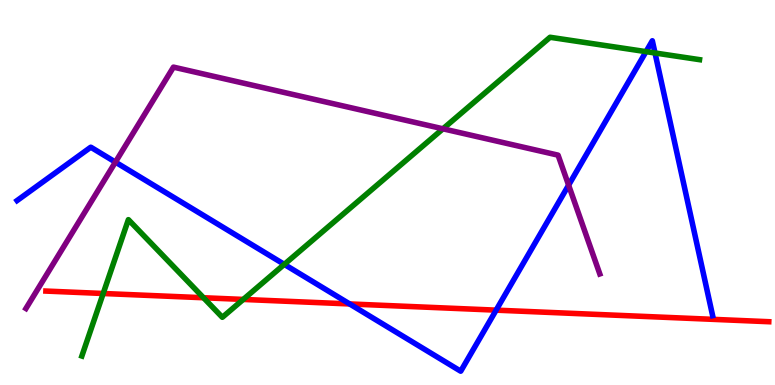[{'lines': ['blue', 'red'], 'intersections': [{'x': 4.51, 'y': 2.11}, {'x': 6.4, 'y': 1.94}]}, {'lines': ['green', 'red'], 'intersections': [{'x': 1.33, 'y': 2.38}, {'x': 2.63, 'y': 2.27}, {'x': 3.14, 'y': 2.22}]}, {'lines': ['purple', 'red'], 'intersections': []}, {'lines': ['blue', 'green'], 'intersections': [{'x': 3.67, 'y': 3.13}, {'x': 8.34, 'y': 8.66}, {'x': 8.45, 'y': 8.62}]}, {'lines': ['blue', 'purple'], 'intersections': [{'x': 1.49, 'y': 5.79}, {'x': 7.34, 'y': 5.19}]}, {'lines': ['green', 'purple'], 'intersections': [{'x': 5.72, 'y': 6.65}]}]